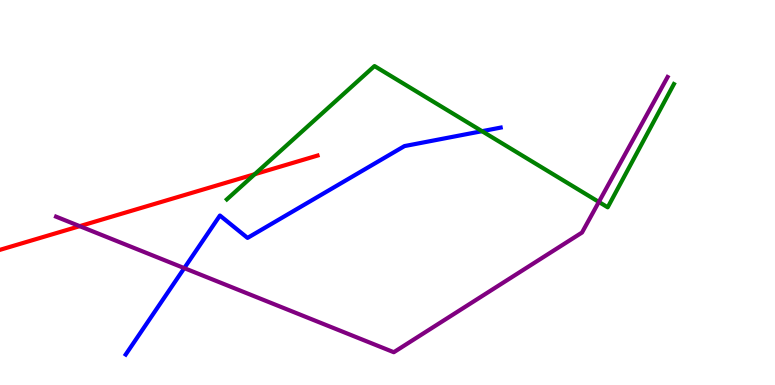[{'lines': ['blue', 'red'], 'intersections': []}, {'lines': ['green', 'red'], 'intersections': [{'x': 3.29, 'y': 5.48}]}, {'lines': ['purple', 'red'], 'intersections': [{'x': 1.03, 'y': 4.13}]}, {'lines': ['blue', 'green'], 'intersections': [{'x': 6.22, 'y': 6.59}]}, {'lines': ['blue', 'purple'], 'intersections': [{'x': 2.38, 'y': 3.04}]}, {'lines': ['green', 'purple'], 'intersections': [{'x': 7.73, 'y': 4.75}]}]